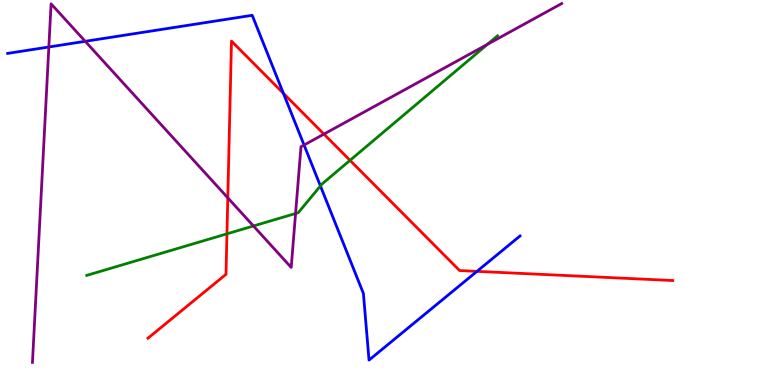[{'lines': ['blue', 'red'], 'intersections': [{'x': 3.66, 'y': 7.58}, {'x': 6.15, 'y': 2.95}]}, {'lines': ['green', 'red'], 'intersections': [{'x': 2.93, 'y': 3.93}, {'x': 4.52, 'y': 5.84}]}, {'lines': ['purple', 'red'], 'intersections': [{'x': 2.94, 'y': 4.86}, {'x': 4.18, 'y': 6.52}]}, {'lines': ['blue', 'green'], 'intersections': [{'x': 4.13, 'y': 5.17}]}, {'lines': ['blue', 'purple'], 'intersections': [{'x': 0.63, 'y': 8.78}, {'x': 1.1, 'y': 8.93}, {'x': 3.92, 'y': 6.23}]}, {'lines': ['green', 'purple'], 'intersections': [{'x': 3.27, 'y': 4.13}, {'x': 3.81, 'y': 4.45}, {'x': 6.29, 'y': 8.85}]}]